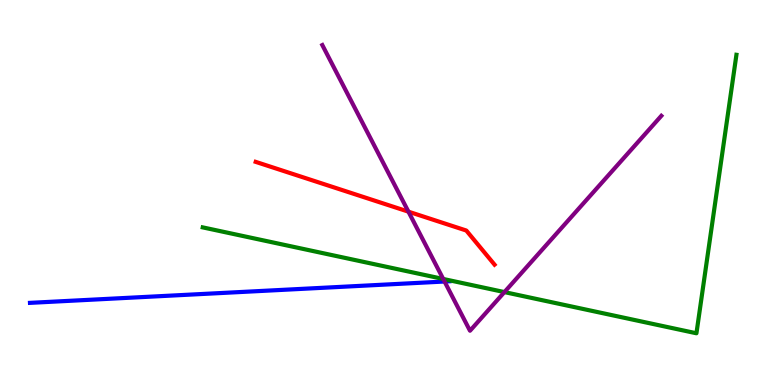[{'lines': ['blue', 'red'], 'intersections': []}, {'lines': ['green', 'red'], 'intersections': []}, {'lines': ['purple', 'red'], 'intersections': [{'x': 5.27, 'y': 4.5}]}, {'lines': ['blue', 'green'], 'intersections': []}, {'lines': ['blue', 'purple'], 'intersections': [{'x': 5.74, 'y': 2.69}]}, {'lines': ['green', 'purple'], 'intersections': [{'x': 5.72, 'y': 2.75}, {'x': 6.51, 'y': 2.41}]}]